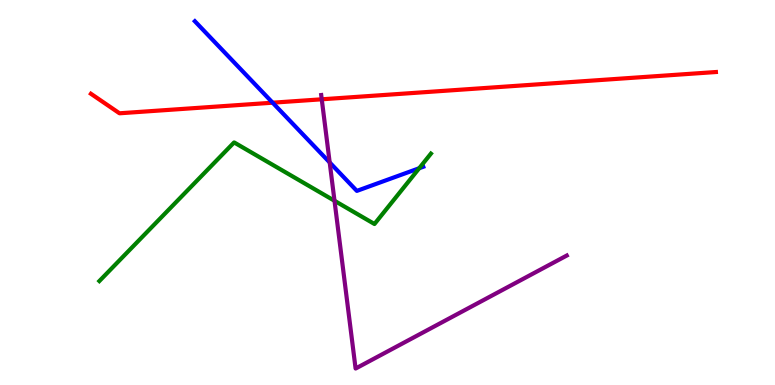[{'lines': ['blue', 'red'], 'intersections': [{'x': 3.52, 'y': 7.33}]}, {'lines': ['green', 'red'], 'intersections': []}, {'lines': ['purple', 'red'], 'intersections': [{'x': 4.15, 'y': 7.42}]}, {'lines': ['blue', 'green'], 'intersections': [{'x': 5.41, 'y': 5.63}]}, {'lines': ['blue', 'purple'], 'intersections': [{'x': 4.25, 'y': 5.78}]}, {'lines': ['green', 'purple'], 'intersections': [{'x': 4.32, 'y': 4.79}]}]